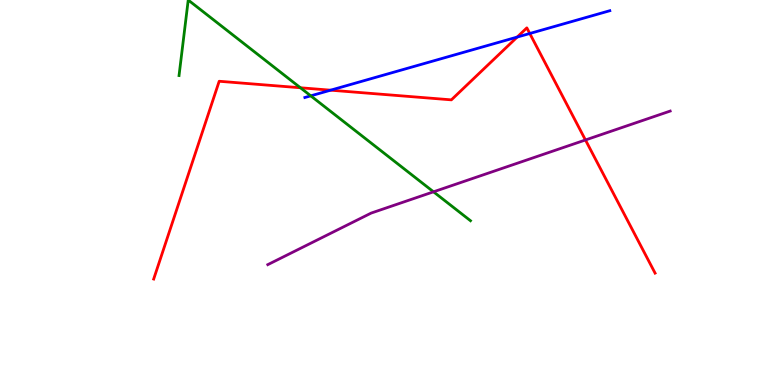[{'lines': ['blue', 'red'], 'intersections': [{'x': 4.27, 'y': 7.66}, {'x': 6.67, 'y': 9.04}, {'x': 6.84, 'y': 9.13}]}, {'lines': ['green', 'red'], 'intersections': [{'x': 3.88, 'y': 7.72}]}, {'lines': ['purple', 'red'], 'intersections': [{'x': 7.55, 'y': 6.36}]}, {'lines': ['blue', 'green'], 'intersections': [{'x': 4.01, 'y': 7.51}]}, {'lines': ['blue', 'purple'], 'intersections': []}, {'lines': ['green', 'purple'], 'intersections': [{'x': 5.59, 'y': 5.02}]}]